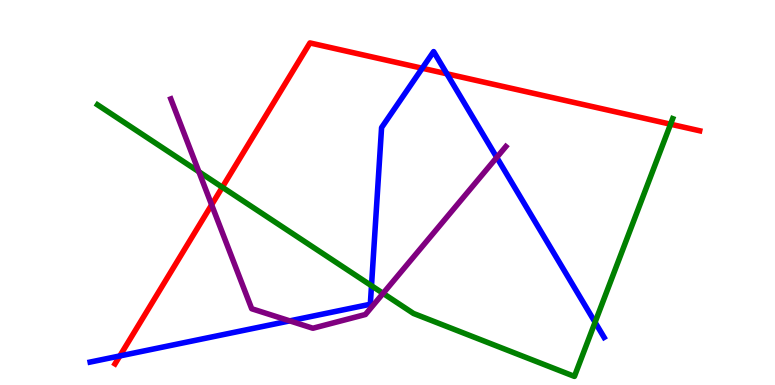[{'lines': ['blue', 'red'], 'intersections': [{'x': 1.55, 'y': 0.755}, {'x': 5.45, 'y': 8.23}, {'x': 5.77, 'y': 8.08}]}, {'lines': ['green', 'red'], 'intersections': [{'x': 2.87, 'y': 5.14}, {'x': 8.65, 'y': 6.77}]}, {'lines': ['purple', 'red'], 'intersections': [{'x': 2.73, 'y': 4.68}]}, {'lines': ['blue', 'green'], 'intersections': [{'x': 4.79, 'y': 2.58}, {'x': 7.68, 'y': 1.63}]}, {'lines': ['blue', 'purple'], 'intersections': [{'x': 3.74, 'y': 1.67}, {'x': 6.41, 'y': 5.91}]}, {'lines': ['green', 'purple'], 'intersections': [{'x': 2.57, 'y': 5.54}, {'x': 4.94, 'y': 2.38}]}]